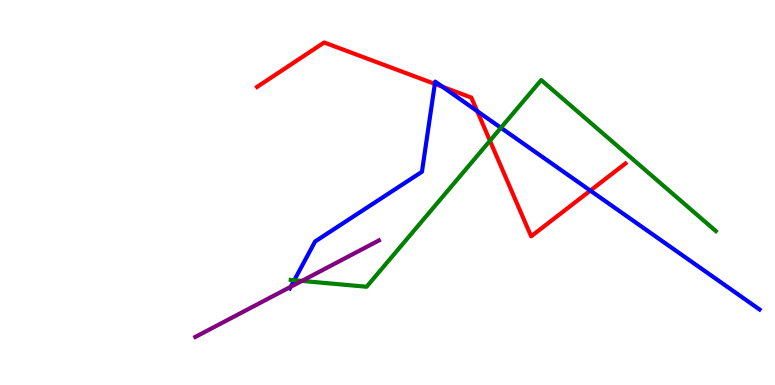[{'lines': ['blue', 'red'], 'intersections': [{'x': 5.61, 'y': 7.82}, {'x': 5.71, 'y': 7.75}, {'x': 6.16, 'y': 7.11}, {'x': 7.62, 'y': 5.05}]}, {'lines': ['green', 'red'], 'intersections': [{'x': 6.32, 'y': 6.34}]}, {'lines': ['purple', 'red'], 'intersections': []}, {'lines': ['blue', 'green'], 'intersections': [{'x': 3.8, 'y': 2.72}, {'x': 6.46, 'y': 6.68}]}, {'lines': ['blue', 'purple'], 'intersections': [{'x': 3.75, 'y': 2.55}]}, {'lines': ['green', 'purple'], 'intersections': [{'x': 3.9, 'y': 2.7}]}]